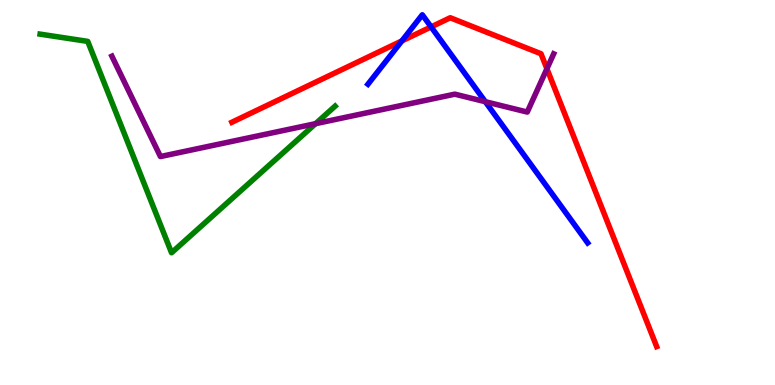[{'lines': ['blue', 'red'], 'intersections': [{'x': 5.19, 'y': 8.94}, {'x': 5.56, 'y': 9.3}]}, {'lines': ['green', 'red'], 'intersections': []}, {'lines': ['purple', 'red'], 'intersections': [{'x': 7.06, 'y': 8.21}]}, {'lines': ['blue', 'green'], 'intersections': []}, {'lines': ['blue', 'purple'], 'intersections': [{'x': 6.26, 'y': 7.36}]}, {'lines': ['green', 'purple'], 'intersections': [{'x': 4.07, 'y': 6.79}]}]